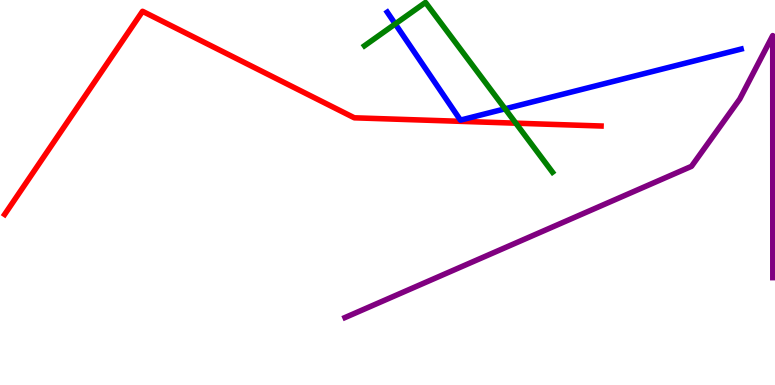[{'lines': ['blue', 'red'], 'intersections': []}, {'lines': ['green', 'red'], 'intersections': [{'x': 6.66, 'y': 6.8}]}, {'lines': ['purple', 'red'], 'intersections': []}, {'lines': ['blue', 'green'], 'intersections': [{'x': 5.1, 'y': 9.38}, {'x': 6.52, 'y': 7.17}]}, {'lines': ['blue', 'purple'], 'intersections': []}, {'lines': ['green', 'purple'], 'intersections': []}]